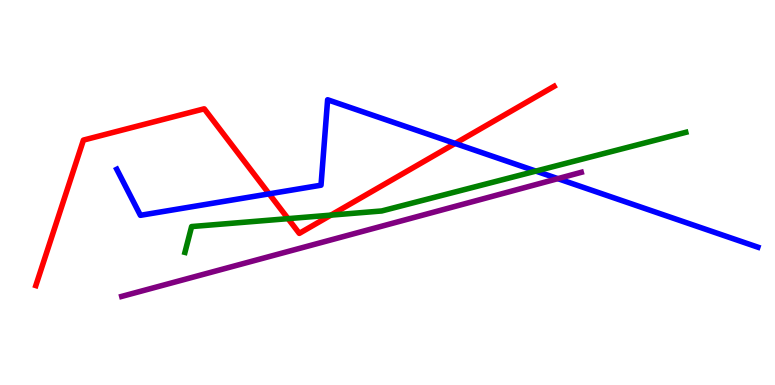[{'lines': ['blue', 'red'], 'intersections': [{'x': 3.47, 'y': 4.96}, {'x': 5.87, 'y': 6.27}]}, {'lines': ['green', 'red'], 'intersections': [{'x': 3.72, 'y': 4.32}, {'x': 4.27, 'y': 4.41}]}, {'lines': ['purple', 'red'], 'intersections': []}, {'lines': ['blue', 'green'], 'intersections': [{'x': 6.91, 'y': 5.56}]}, {'lines': ['blue', 'purple'], 'intersections': [{'x': 7.2, 'y': 5.36}]}, {'lines': ['green', 'purple'], 'intersections': []}]